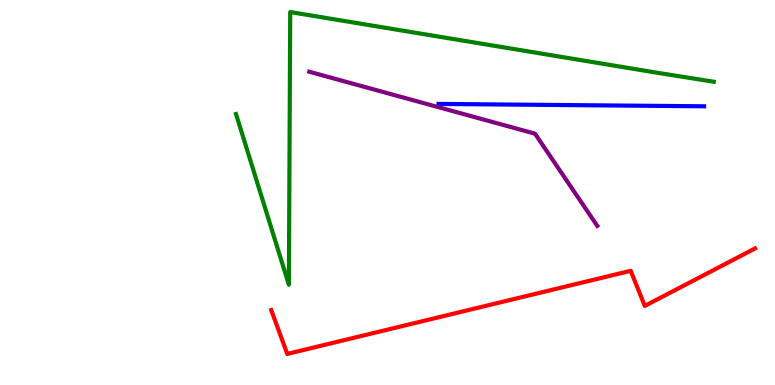[{'lines': ['blue', 'red'], 'intersections': []}, {'lines': ['green', 'red'], 'intersections': []}, {'lines': ['purple', 'red'], 'intersections': []}, {'lines': ['blue', 'green'], 'intersections': []}, {'lines': ['blue', 'purple'], 'intersections': []}, {'lines': ['green', 'purple'], 'intersections': []}]